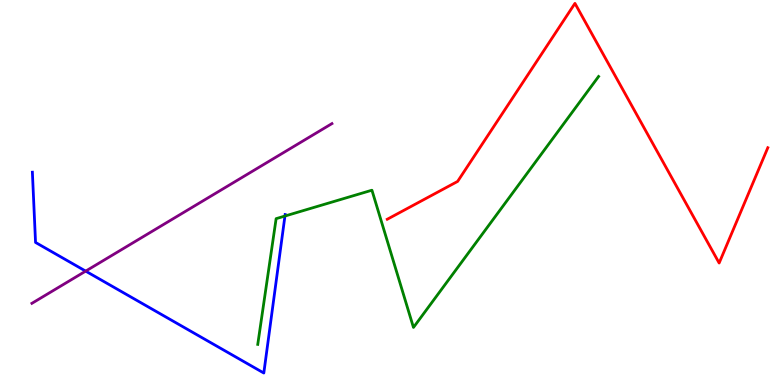[{'lines': ['blue', 'red'], 'intersections': []}, {'lines': ['green', 'red'], 'intersections': []}, {'lines': ['purple', 'red'], 'intersections': []}, {'lines': ['blue', 'green'], 'intersections': [{'x': 3.68, 'y': 4.39}]}, {'lines': ['blue', 'purple'], 'intersections': [{'x': 1.11, 'y': 2.96}]}, {'lines': ['green', 'purple'], 'intersections': []}]